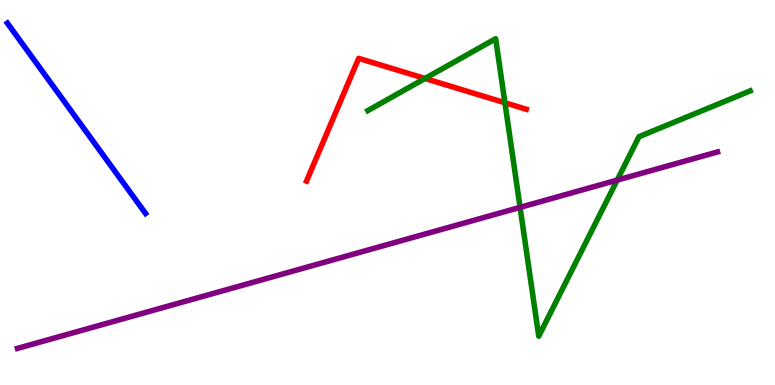[{'lines': ['blue', 'red'], 'intersections': []}, {'lines': ['green', 'red'], 'intersections': [{'x': 5.48, 'y': 7.96}, {'x': 6.52, 'y': 7.33}]}, {'lines': ['purple', 'red'], 'intersections': []}, {'lines': ['blue', 'green'], 'intersections': []}, {'lines': ['blue', 'purple'], 'intersections': []}, {'lines': ['green', 'purple'], 'intersections': [{'x': 6.71, 'y': 4.61}, {'x': 7.96, 'y': 5.32}]}]